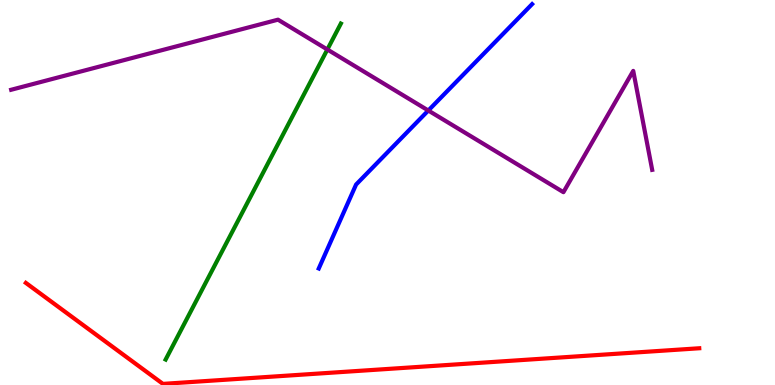[{'lines': ['blue', 'red'], 'intersections': []}, {'lines': ['green', 'red'], 'intersections': []}, {'lines': ['purple', 'red'], 'intersections': []}, {'lines': ['blue', 'green'], 'intersections': []}, {'lines': ['blue', 'purple'], 'intersections': [{'x': 5.53, 'y': 7.13}]}, {'lines': ['green', 'purple'], 'intersections': [{'x': 4.22, 'y': 8.71}]}]